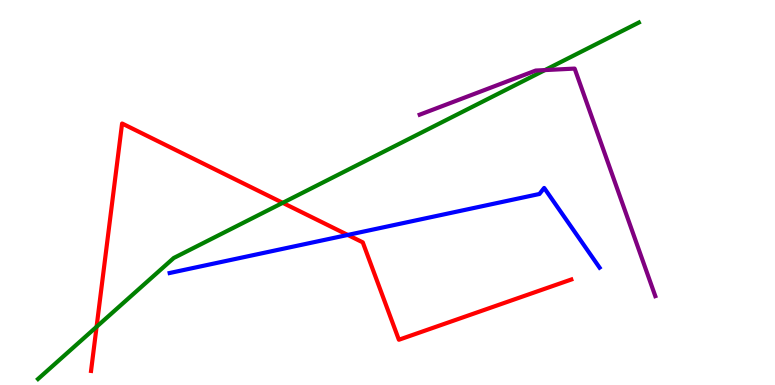[{'lines': ['blue', 'red'], 'intersections': [{'x': 4.49, 'y': 3.9}]}, {'lines': ['green', 'red'], 'intersections': [{'x': 1.25, 'y': 1.51}, {'x': 3.65, 'y': 4.73}]}, {'lines': ['purple', 'red'], 'intersections': []}, {'lines': ['blue', 'green'], 'intersections': []}, {'lines': ['blue', 'purple'], 'intersections': []}, {'lines': ['green', 'purple'], 'intersections': [{'x': 7.03, 'y': 8.18}]}]